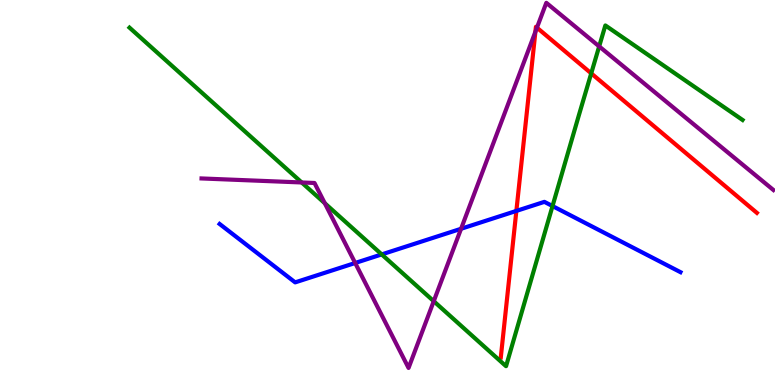[{'lines': ['blue', 'red'], 'intersections': [{'x': 6.66, 'y': 4.52}]}, {'lines': ['green', 'red'], 'intersections': [{'x': 7.63, 'y': 8.09}]}, {'lines': ['purple', 'red'], 'intersections': [{'x': 6.91, 'y': 9.18}, {'x': 6.93, 'y': 9.28}]}, {'lines': ['blue', 'green'], 'intersections': [{'x': 4.93, 'y': 3.39}, {'x': 7.13, 'y': 4.65}]}, {'lines': ['blue', 'purple'], 'intersections': [{'x': 4.58, 'y': 3.17}, {'x': 5.95, 'y': 4.06}]}, {'lines': ['green', 'purple'], 'intersections': [{'x': 3.89, 'y': 5.26}, {'x': 4.19, 'y': 4.72}, {'x': 5.6, 'y': 2.18}, {'x': 7.73, 'y': 8.8}]}]